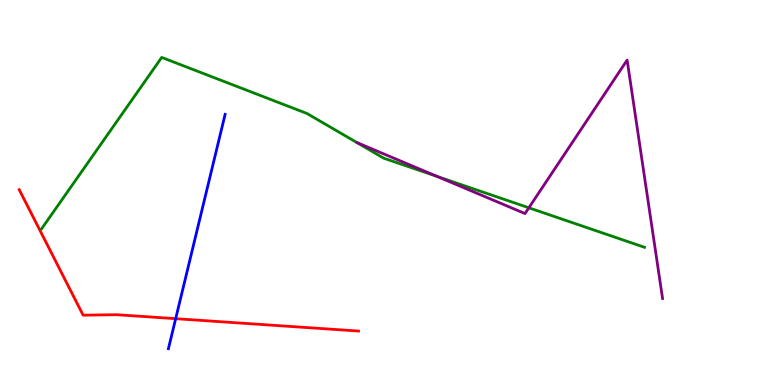[{'lines': ['blue', 'red'], 'intersections': [{'x': 2.27, 'y': 1.72}]}, {'lines': ['green', 'red'], 'intersections': []}, {'lines': ['purple', 'red'], 'intersections': []}, {'lines': ['blue', 'green'], 'intersections': []}, {'lines': ['blue', 'purple'], 'intersections': []}, {'lines': ['green', 'purple'], 'intersections': [{'x': 5.64, 'y': 5.42}, {'x': 6.82, 'y': 4.6}]}]